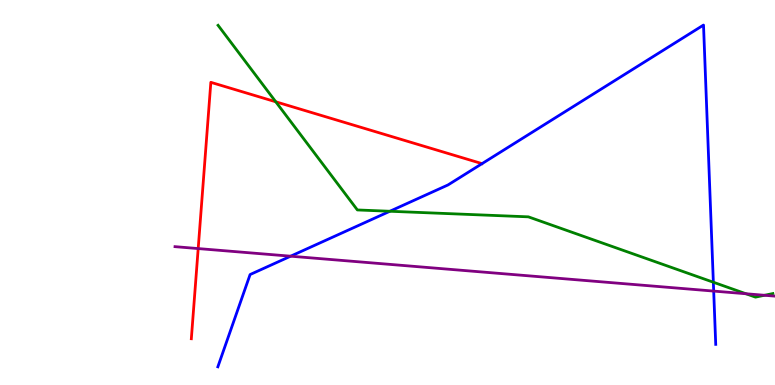[{'lines': ['blue', 'red'], 'intersections': []}, {'lines': ['green', 'red'], 'intersections': [{'x': 3.56, 'y': 7.36}]}, {'lines': ['purple', 'red'], 'intersections': [{'x': 2.56, 'y': 3.54}]}, {'lines': ['blue', 'green'], 'intersections': [{'x': 5.03, 'y': 4.51}, {'x': 9.2, 'y': 2.67}]}, {'lines': ['blue', 'purple'], 'intersections': [{'x': 3.75, 'y': 3.35}, {'x': 9.21, 'y': 2.44}]}, {'lines': ['green', 'purple'], 'intersections': [{'x': 9.62, 'y': 2.37}, {'x': 9.86, 'y': 2.33}]}]